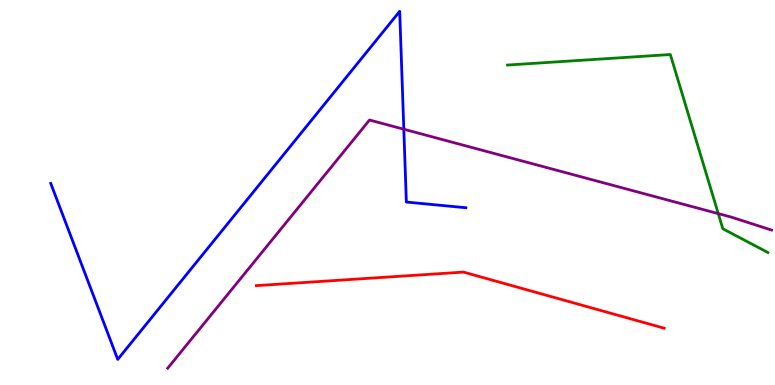[{'lines': ['blue', 'red'], 'intersections': []}, {'lines': ['green', 'red'], 'intersections': []}, {'lines': ['purple', 'red'], 'intersections': []}, {'lines': ['blue', 'green'], 'intersections': []}, {'lines': ['blue', 'purple'], 'intersections': [{'x': 5.21, 'y': 6.64}]}, {'lines': ['green', 'purple'], 'intersections': [{'x': 9.27, 'y': 4.45}]}]